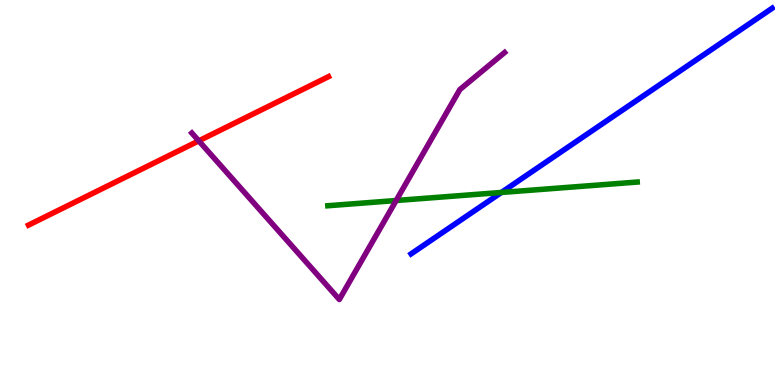[{'lines': ['blue', 'red'], 'intersections': []}, {'lines': ['green', 'red'], 'intersections': []}, {'lines': ['purple', 'red'], 'intersections': [{'x': 2.56, 'y': 6.34}]}, {'lines': ['blue', 'green'], 'intersections': [{'x': 6.47, 'y': 5.0}]}, {'lines': ['blue', 'purple'], 'intersections': []}, {'lines': ['green', 'purple'], 'intersections': [{'x': 5.11, 'y': 4.79}]}]